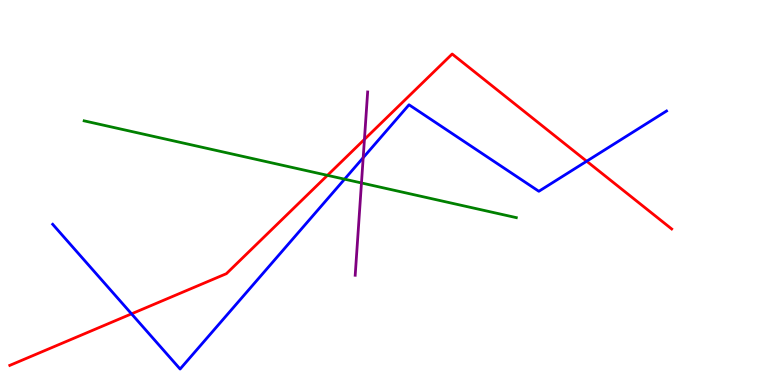[{'lines': ['blue', 'red'], 'intersections': [{'x': 1.7, 'y': 1.85}, {'x': 7.57, 'y': 5.81}]}, {'lines': ['green', 'red'], 'intersections': [{'x': 4.23, 'y': 5.45}]}, {'lines': ['purple', 'red'], 'intersections': [{'x': 4.7, 'y': 6.38}]}, {'lines': ['blue', 'green'], 'intersections': [{'x': 4.45, 'y': 5.35}]}, {'lines': ['blue', 'purple'], 'intersections': [{'x': 4.69, 'y': 5.9}]}, {'lines': ['green', 'purple'], 'intersections': [{'x': 4.66, 'y': 5.25}]}]